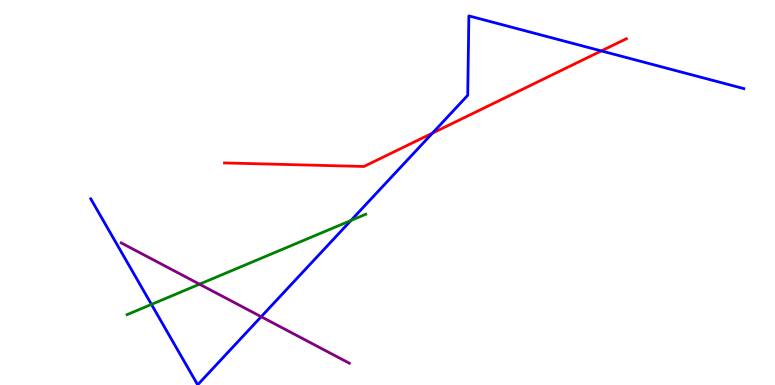[{'lines': ['blue', 'red'], 'intersections': [{'x': 5.58, 'y': 6.54}, {'x': 7.76, 'y': 8.68}]}, {'lines': ['green', 'red'], 'intersections': []}, {'lines': ['purple', 'red'], 'intersections': []}, {'lines': ['blue', 'green'], 'intersections': [{'x': 1.95, 'y': 2.09}, {'x': 4.53, 'y': 4.27}]}, {'lines': ['blue', 'purple'], 'intersections': [{'x': 3.37, 'y': 1.77}]}, {'lines': ['green', 'purple'], 'intersections': [{'x': 2.57, 'y': 2.62}]}]